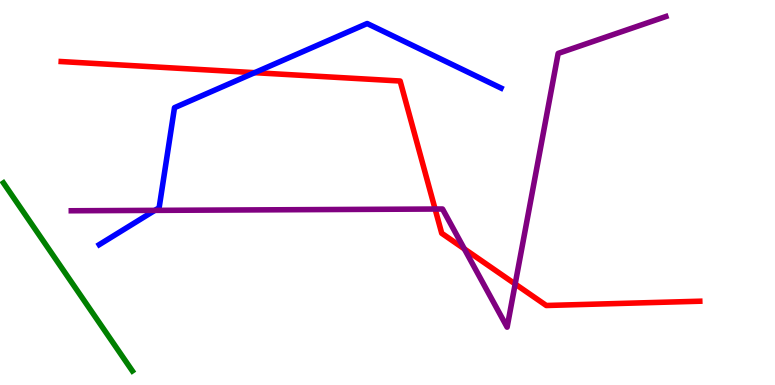[{'lines': ['blue', 'red'], 'intersections': [{'x': 3.29, 'y': 8.11}]}, {'lines': ['green', 'red'], 'intersections': []}, {'lines': ['purple', 'red'], 'intersections': [{'x': 5.61, 'y': 4.57}, {'x': 5.99, 'y': 3.54}, {'x': 6.65, 'y': 2.62}]}, {'lines': ['blue', 'green'], 'intersections': []}, {'lines': ['blue', 'purple'], 'intersections': [{'x': 2.0, 'y': 4.54}]}, {'lines': ['green', 'purple'], 'intersections': []}]